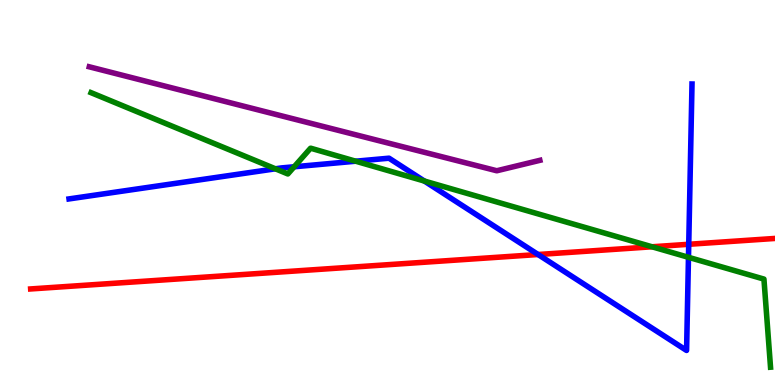[{'lines': ['blue', 'red'], 'intersections': [{'x': 6.94, 'y': 3.39}, {'x': 8.89, 'y': 3.65}]}, {'lines': ['green', 'red'], 'intersections': [{'x': 8.41, 'y': 3.59}]}, {'lines': ['purple', 'red'], 'intersections': []}, {'lines': ['blue', 'green'], 'intersections': [{'x': 3.55, 'y': 5.62}, {'x': 3.8, 'y': 5.67}, {'x': 4.59, 'y': 5.81}, {'x': 5.48, 'y': 5.3}, {'x': 8.88, 'y': 3.32}]}, {'lines': ['blue', 'purple'], 'intersections': []}, {'lines': ['green', 'purple'], 'intersections': []}]